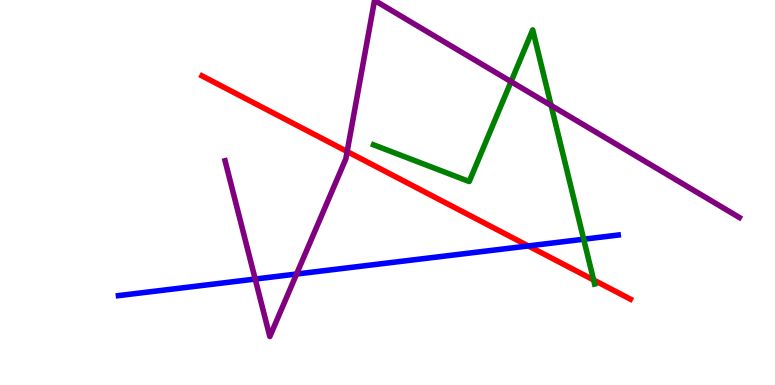[{'lines': ['blue', 'red'], 'intersections': [{'x': 6.82, 'y': 3.61}]}, {'lines': ['green', 'red'], 'intersections': [{'x': 7.66, 'y': 2.73}]}, {'lines': ['purple', 'red'], 'intersections': [{'x': 4.48, 'y': 6.06}]}, {'lines': ['blue', 'green'], 'intersections': [{'x': 7.53, 'y': 3.79}]}, {'lines': ['blue', 'purple'], 'intersections': [{'x': 3.29, 'y': 2.75}, {'x': 3.83, 'y': 2.88}]}, {'lines': ['green', 'purple'], 'intersections': [{'x': 6.59, 'y': 7.88}, {'x': 7.11, 'y': 7.26}]}]